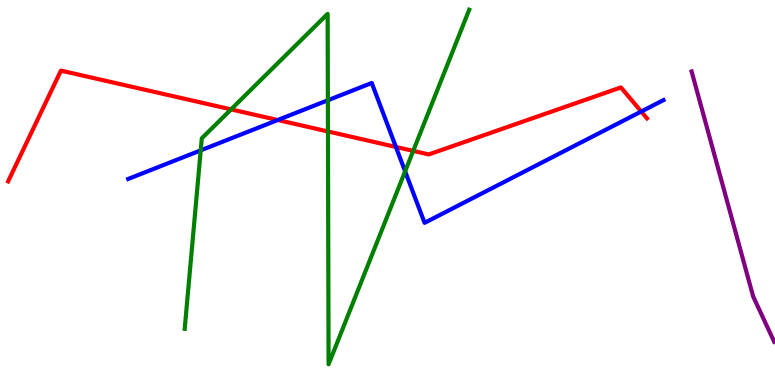[{'lines': ['blue', 'red'], 'intersections': [{'x': 3.58, 'y': 6.88}, {'x': 5.11, 'y': 6.18}, {'x': 8.27, 'y': 7.1}]}, {'lines': ['green', 'red'], 'intersections': [{'x': 2.98, 'y': 7.16}, {'x': 4.23, 'y': 6.59}, {'x': 5.33, 'y': 6.08}]}, {'lines': ['purple', 'red'], 'intersections': []}, {'lines': ['blue', 'green'], 'intersections': [{'x': 2.59, 'y': 6.09}, {'x': 4.23, 'y': 7.4}, {'x': 5.23, 'y': 5.55}]}, {'lines': ['blue', 'purple'], 'intersections': []}, {'lines': ['green', 'purple'], 'intersections': []}]